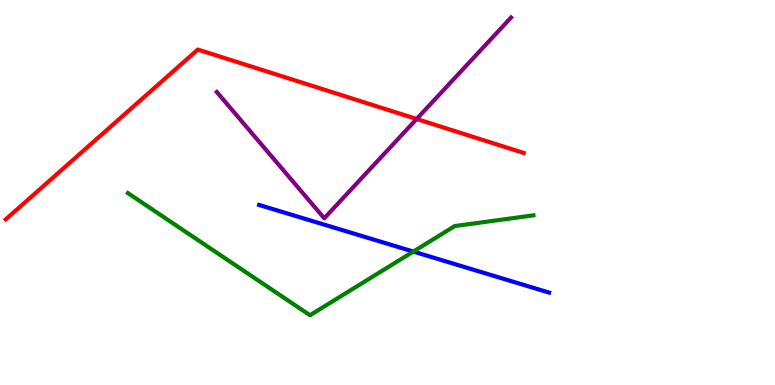[{'lines': ['blue', 'red'], 'intersections': []}, {'lines': ['green', 'red'], 'intersections': []}, {'lines': ['purple', 'red'], 'intersections': [{'x': 5.38, 'y': 6.91}]}, {'lines': ['blue', 'green'], 'intersections': [{'x': 5.33, 'y': 3.47}]}, {'lines': ['blue', 'purple'], 'intersections': []}, {'lines': ['green', 'purple'], 'intersections': []}]